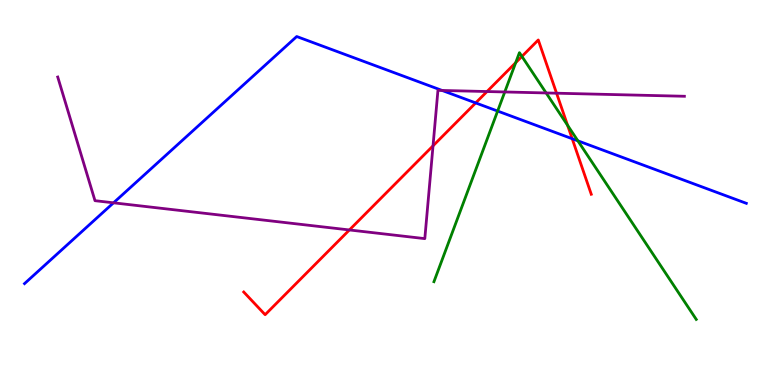[{'lines': ['blue', 'red'], 'intersections': [{'x': 6.14, 'y': 7.33}, {'x': 7.38, 'y': 6.4}]}, {'lines': ['green', 'red'], 'intersections': [{'x': 6.65, 'y': 8.37}, {'x': 6.73, 'y': 8.53}, {'x': 7.32, 'y': 6.75}]}, {'lines': ['purple', 'red'], 'intersections': [{'x': 4.51, 'y': 4.03}, {'x': 5.59, 'y': 6.21}, {'x': 6.28, 'y': 7.62}, {'x': 7.18, 'y': 7.58}]}, {'lines': ['blue', 'green'], 'intersections': [{'x': 6.42, 'y': 7.12}, {'x': 7.46, 'y': 6.34}]}, {'lines': ['blue', 'purple'], 'intersections': [{'x': 1.46, 'y': 4.73}, {'x': 5.7, 'y': 7.65}]}, {'lines': ['green', 'purple'], 'intersections': [{'x': 6.51, 'y': 7.61}, {'x': 7.05, 'y': 7.59}]}]